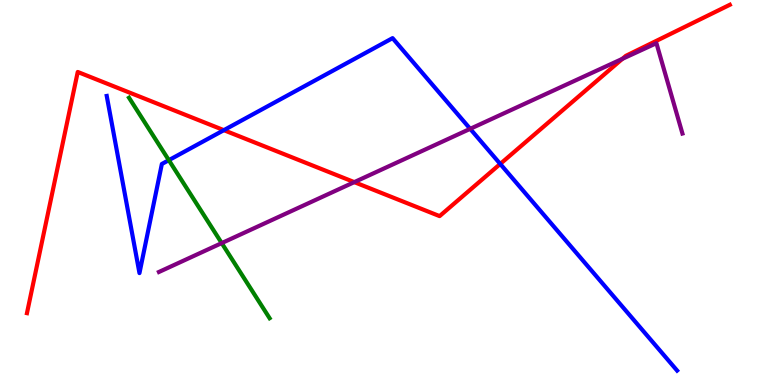[{'lines': ['blue', 'red'], 'intersections': [{'x': 2.89, 'y': 6.62}, {'x': 6.45, 'y': 5.74}]}, {'lines': ['green', 'red'], 'intersections': []}, {'lines': ['purple', 'red'], 'intersections': [{'x': 4.57, 'y': 5.27}, {'x': 8.03, 'y': 8.47}]}, {'lines': ['blue', 'green'], 'intersections': [{'x': 2.18, 'y': 5.84}]}, {'lines': ['blue', 'purple'], 'intersections': [{'x': 6.07, 'y': 6.65}]}, {'lines': ['green', 'purple'], 'intersections': [{'x': 2.86, 'y': 3.69}]}]